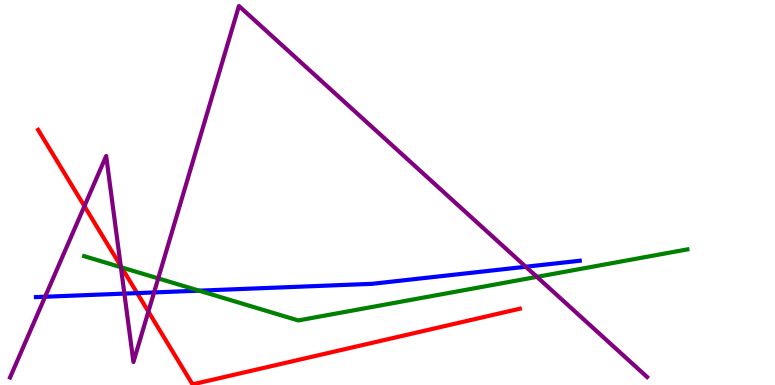[{'lines': ['blue', 'red'], 'intersections': [{'x': 1.77, 'y': 2.39}]}, {'lines': ['green', 'red'], 'intersections': [{'x': 1.57, 'y': 3.05}]}, {'lines': ['purple', 'red'], 'intersections': [{'x': 1.09, 'y': 4.65}, {'x': 1.56, 'y': 3.09}, {'x': 1.91, 'y': 1.91}]}, {'lines': ['blue', 'green'], 'intersections': [{'x': 2.57, 'y': 2.45}]}, {'lines': ['blue', 'purple'], 'intersections': [{'x': 0.582, 'y': 2.29}, {'x': 1.6, 'y': 2.37}, {'x': 1.99, 'y': 2.4}, {'x': 6.78, 'y': 3.07}]}, {'lines': ['green', 'purple'], 'intersections': [{'x': 1.56, 'y': 3.06}, {'x': 2.04, 'y': 2.77}, {'x': 6.93, 'y': 2.81}]}]